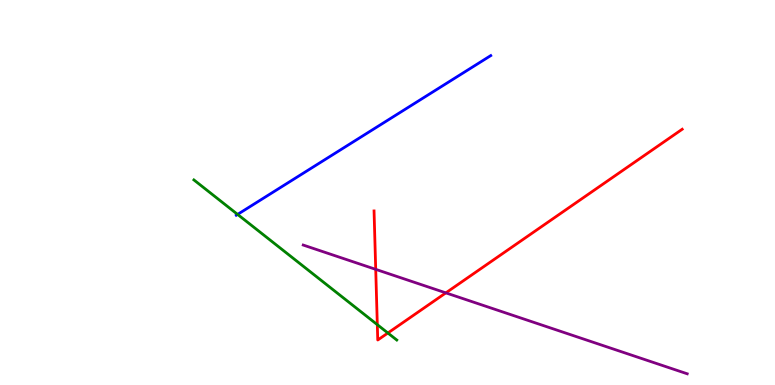[{'lines': ['blue', 'red'], 'intersections': []}, {'lines': ['green', 'red'], 'intersections': [{'x': 4.87, 'y': 1.57}, {'x': 5.0, 'y': 1.35}]}, {'lines': ['purple', 'red'], 'intersections': [{'x': 4.85, 'y': 3.0}, {'x': 5.75, 'y': 2.39}]}, {'lines': ['blue', 'green'], 'intersections': [{'x': 3.07, 'y': 4.43}]}, {'lines': ['blue', 'purple'], 'intersections': []}, {'lines': ['green', 'purple'], 'intersections': []}]